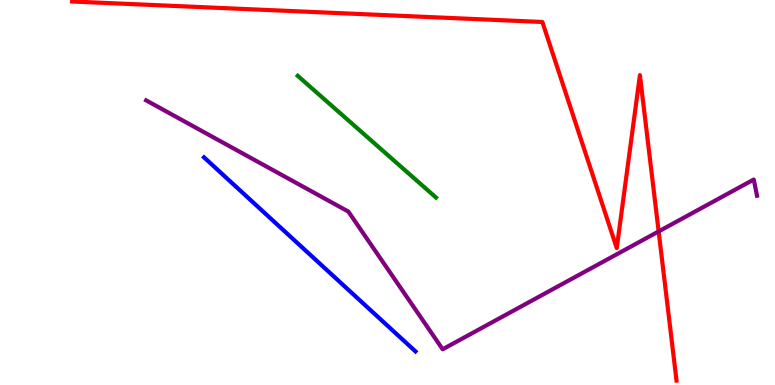[{'lines': ['blue', 'red'], 'intersections': []}, {'lines': ['green', 'red'], 'intersections': []}, {'lines': ['purple', 'red'], 'intersections': [{'x': 8.5, 'y': 3.99}]}, {'lines': ['blue', 'green'], 'intersections': []}, {'lines': ['blue', 'purple'], 'intersections': []}, {'lines': ['green', 'purple'], 'intersections': []}]